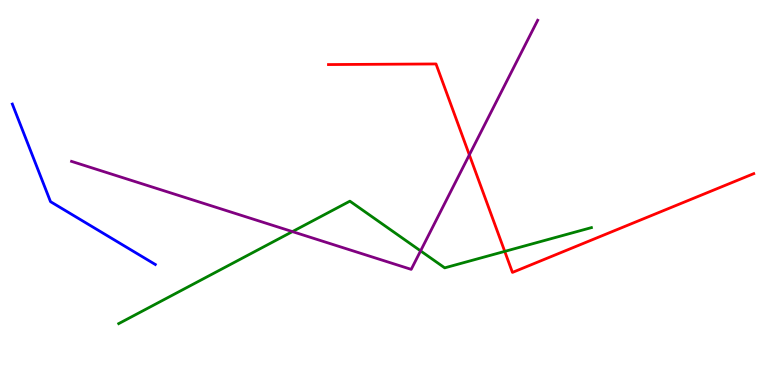[{'lines': ['blue', 'red'], 'intersections': []}, {'lines': ['green', 'red'], 'intersections': [{'x': 6.51, 'y': 3.47}]}, {'lines': ['purple', 'red'], 'intersections': [{'x': 6.06, 'y': 5.98}]}, {'lines': ['blue', 'green'], 'intersections': []}, {'lines': ['blue', 'purple'], 'intersections': []}, {'lines': ['green', 'purple'], 'intersections': [{'x': 3.77, 'y': 3.98}, {'x': 5.43, 'y': 3.48}]}]